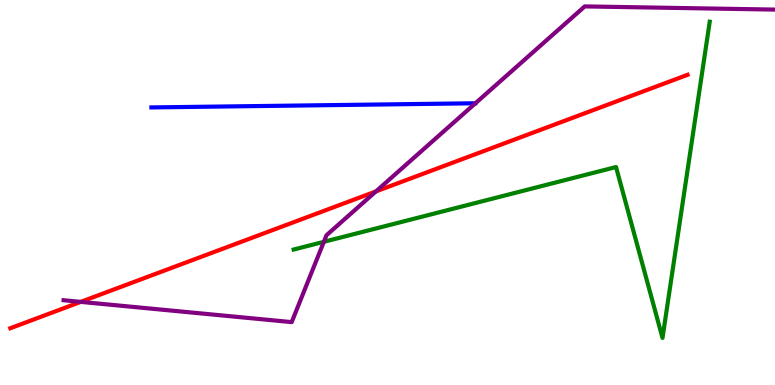[{'lines': ['blue', 'red'], 'intersections': []}, {'lines': ['green', 'red'], 'intersections': []}, {'lines': ['purple', 'red'], 'intersections': [{'x': 1.04, 'y': 2.16}, {'x': 4.85, 'y': 5.03}]}, {'lines': ['blue', 'green'], 'intersections': []}, {'lines': ['blue', 'purple'], 'intersections': []}, {'lines': ['green', 'purple'], 'intersections': [{'x': 4.18, 'y': 3.72}]}]